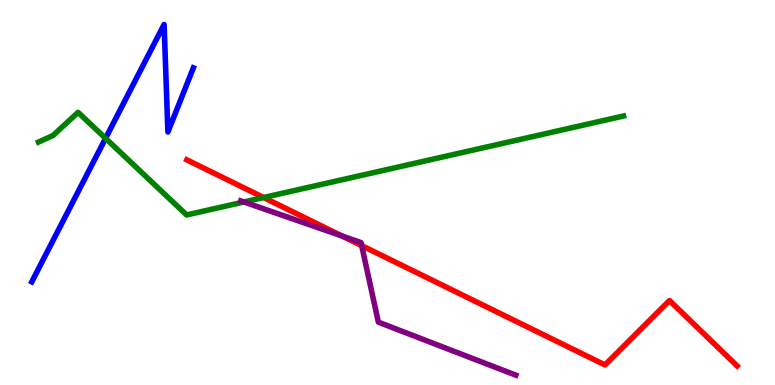[{'lines': ['blue', 'red'], 'intersections': []}, {'lines': ['green', 'red'], 'intersections': [{'x': 3.4, 'y': 4.87}]}, {'lines': ['purple', 'red'], 'intersections': [{'x': 4.42, 'y': 3.87}, {'x': 4.67, 'y': 3.62}]}, {'lines': ['blue', 'green'], 'intersections': [{'x': 1.36, 'y': 6.41}]}, {'lines': ['blue', 'purple'], 'intersections': []}, {'lines': ['green', 'purple'], 'intersections': [{'x': 3.15, 'y': 4.75}]}]